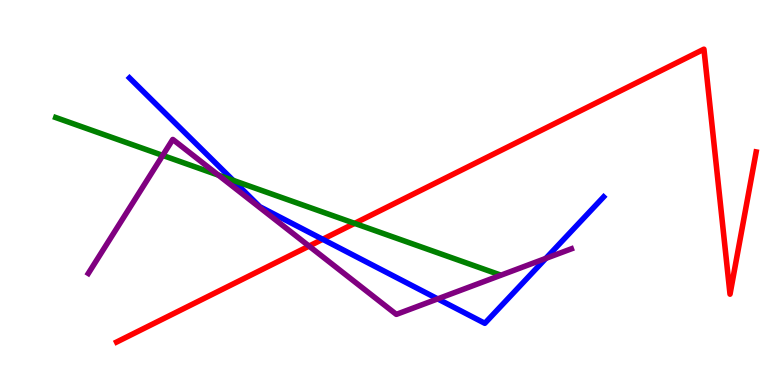[{'lines': ['blue', 'red'], 'intersections': [{'x': 4.16, 'y': 3.78}]}, {'lines': ['green', 'red'], 'intersections': [{'x': 4.58, 'y': 4.2}]}, {'lines': ['purple', 'red'], 'intersections': [{'x': 3.99, 'y': 3.61}]}, {'lines': ['blue', 'green'], 'intersections': [{'x': 3.01, 'y': 5.32}]}, {'lines': ['blue', 'purple'], 'intersections': [{'x': 5.65, 'y': 2.24}, {'x': 7.04, 'y': 3.29}]}, {'lines': ['green', 'purple'], 'intersections': [{'x': 2.1, 'y': 5.96}, {'x': 2.82, 'y': 5.45}]}]